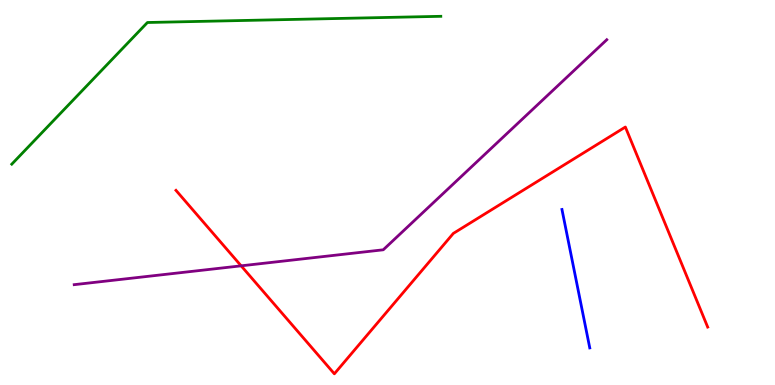[{'lines': ['blue', 'red'], 'intersections': []}, {'lines': ['green', 'red'], 'intersections': []}, {'lines': ['purple', 'red'], 'intersections': [{'x': 3.11, 'y': 3.1}]}, {'lines': ['blue', 'green'], 'intersections': []}, {'lines': ['blue', 'purple'], 'intersections': []}, {'lines': ['green', 'purple'], 'intersections': []}]